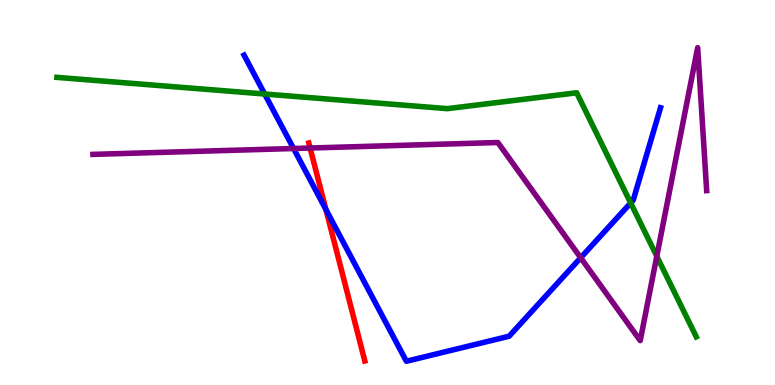[{'lines': ['blue', 'red'], 'intersections': [{'x': 4.21, 'y': 4.56}]}, {'lines': ['green', 'red'], 'intersections': []}, {'lines': ['purple', 'red'], 'intersections': [{'x': 4.0, 'y': 6.16}]}, {'lines': ['blue', 'green'], 'intersections': [{'x': 3.41, 'y': 7.56}, {'x': 8.14, 'y': 4.73}]}, {'lines': ['blue', 'purple'], 'intersections': [{'x': 3.79, 'y': 6.14}, {'x': 7.49, 'y': 3.3}]}, {'lines': ['green', 'purple'], 'intersections': [{'x': 8.47, 'y': 3.34}]}]